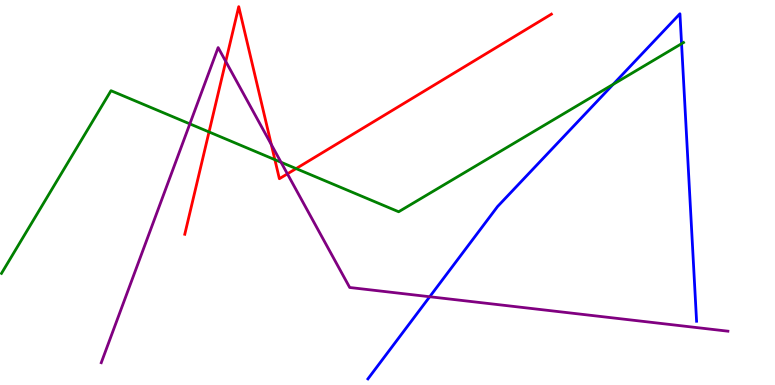[{'lines': ['blue', 'red'], 'intersections': []}, {'lines': ['green', 'red'], 'intersections': [{'x': 2.7, 'y': 6.57}, {'x': 3.55, 'y': 5.85}, {'x': 3.82, 'y': 5.62}]}, {'lines': ['purple', 'red'], 'intersections': [{'x': 2.91, 'y': 8.4}, {'x': 3.5, 'y': 6.25}, {'x': 3.71, 'y': 5.48}]}, {'lines': ['blue', 'green'], 'intersections': [{'x': 7.91, 'y': 7.81}, {'x': 8.79, 'y': 8.86}]}, {'lines': ['blue', 'purple'], 'intersections': [{'x': 5.54, 'y': 2.29}]}, {'lines': ['green', 'purple'], 'intersections': [{'x': 2.45, 'y': 6.78}, {'x': 3.63, 'y': 5.79}]}]